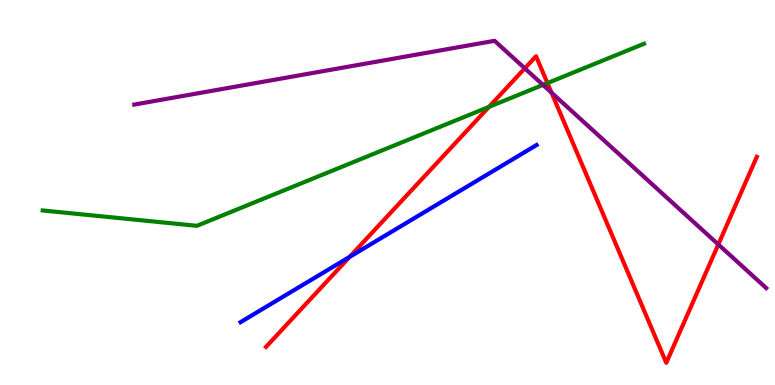[{'lines': ['blue', 'red'], 'intersections': [{'x': 4.51, 'y': 3.33}]}, {'lines': ['green', 'red'], 'intersections': [{'x': 6.31, 'y': 7.22}, {'x': 7.06, 'y': 7.84}]}, {'lines': ['purple', 'red'], 'intersections': [{'x': 6.77, 'y': 8.23}, {'x': 7.12, 'y': 7.59}, {'x': 9.27, 'y': 3.65}]}, {'lines': ['blue', 'green'], 'intersections': []}, {'lines': ['blue', 'purple'], 'intersections': []}, {'lines': ['green', 'purple'], 'intersections': [{'x': 7.01, 'y': 7.79}]}]